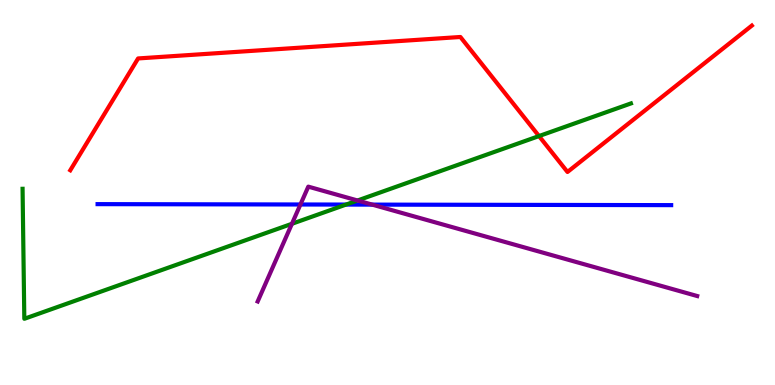[{'lines': ['blue', 'red'], 'intersections': []}, {'lines': ['green', 'red'], 'intersections': [{'x': 6.95, 'y': 6.47}]}, {'lines': ['purple', 'red'], 'intersections': []}, {'lines': ['blue', 'green'], 'intersections': [{'x': 4.47, 'y': 4.69}]}, {'lines': ['blue', 'purple'], 'intersections': [{'x': 3.88, 'y': 4.69}, {'x': 4.8, 'y': 4.69}]}, {'lines': ['green', 'purple'], 'intersections': [{'x': 3.77, 'y': 4.19}, {'x': 4.61, 'y': 4.79}]}]